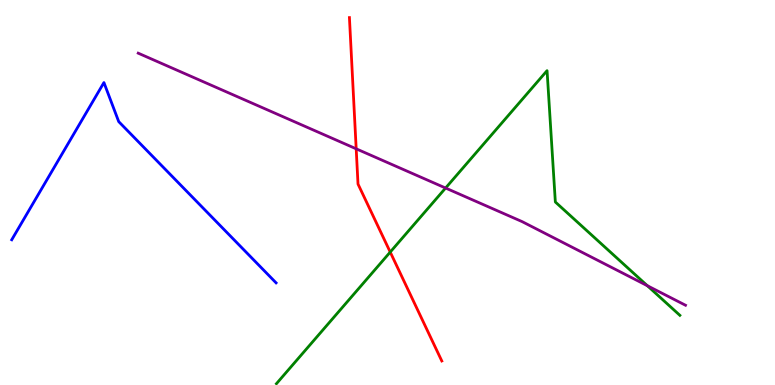[{'lines': ['blue', 'red'], 'intersections': []}, {'lines': ['green', 'red'], 'intersections': [{'x': 5.04, 'y': 3.45}]}, {'lines': ['purple', 'red'], 'intersections': [{'x': 4.6, 'y': 6.13}]}, {'lines': ['blue', 'green'], 'intersections': []}, {'lines': ['blue', 'purple'], 'intersections': []}, {'lines': ['green', 'purple'], 'intersections': [{'x': 5.75, 'y': 5.12}, {'x': 8.35, 'y': 2.58}]}]